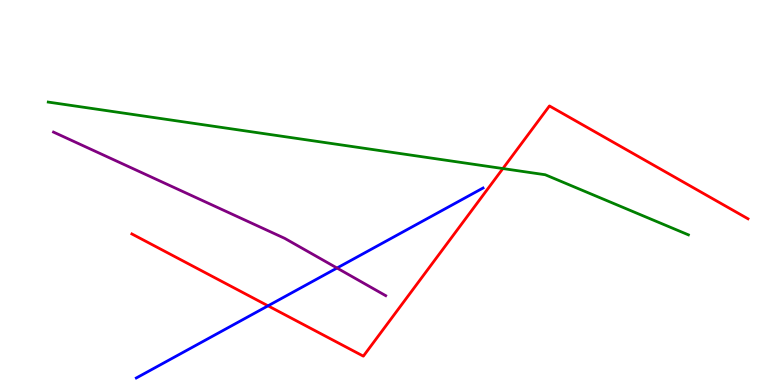[{'lines': ['blue', 'red'], 'intersections': [{'x': 3.46, 'y': 2.06}]}, {'lines': ['green', 'red'], 'intersections': [{'x': 6.49, 'y': 5.62}]}, {'lines': ['purple', 'red'], 'intersections': []}, {'lines': ['blue', 'green'], 'intersections': []}, {'lines': ['blue', 'purple'], 'intersections': [{'x': 4.35, 'y': 3.04}]}, {'lines': ['green', 'purple'], 'intersections': []}]